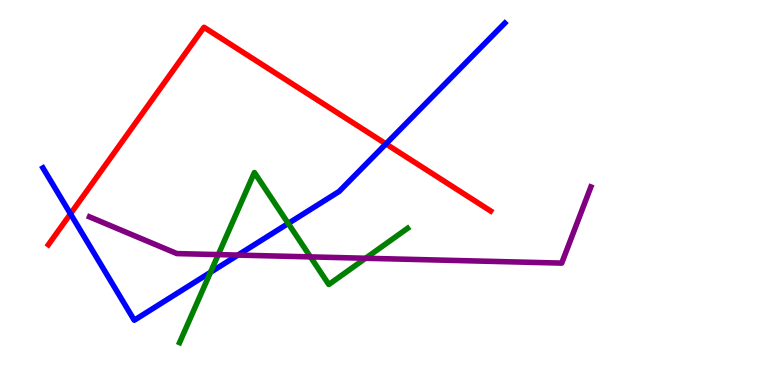[{'lines': ['blue', 'red'], 'intersections': [{'x': 0.909, 'y': 4.45}, {'x': 4.98, 'y': 6.26}]}, {'lines': ['green', 'red'], 'intersections': []}, {'lines': ['purple', 'red'], 'intersections': []}, {'lines': ['blue', 'green'], 'intersections': [{'x': 2.72, 'y': 2.93}, {'x': 3.72, 'y': 4.2}]}, {'lines': ['blue', 'purple'], 'intersections': [{'x': 3.07, 'y': 3.37}]}, {'lines': ['green', 'purple'], 'intersections': [{'x': 2.82, 'y': 3.39}, {'x': 4.01, 'y': 3.33}, {'x': 4.72, 'y': 3.29}]}]